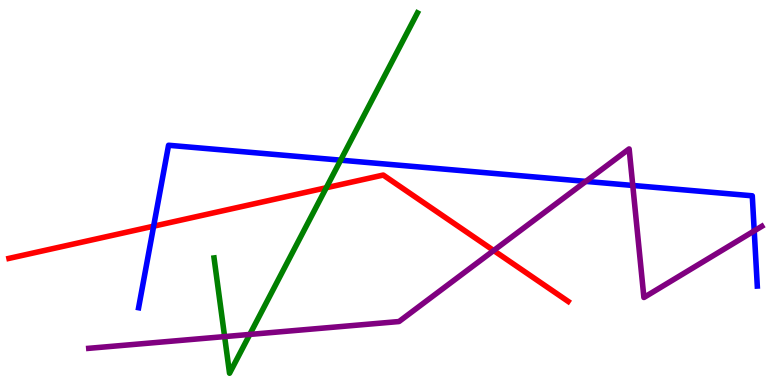[{'lines': ['blue', 'red'], 'intersections': [{'x': 1.98, 'y': 4.13}]}, {'lines': ['green', 'red'], 'intersections': [{'x': 4.21, 'y': 5.12}]}, {'lines': ['purple', 'red'], 'intersections': [{'x': 6.37, 'y': 3.49}]}, {'lines': ['blue', 'green'], 'intersections': [{'x': 4.4, 'y': 5.84}]}, {'lines': ['blue', 'purple'], 'intersections': [{'x': 7.56, 'y': 5.29}, {'x': 8.16, 'y': 5.18}, {'x': 9.73, 'y': 4.0}]}, {'lines': ['green', 'purple'], 'intersections': [{'x': 2.9, 'y': 1.26}, {'x': 3.22, 'y': 1.31}]}]